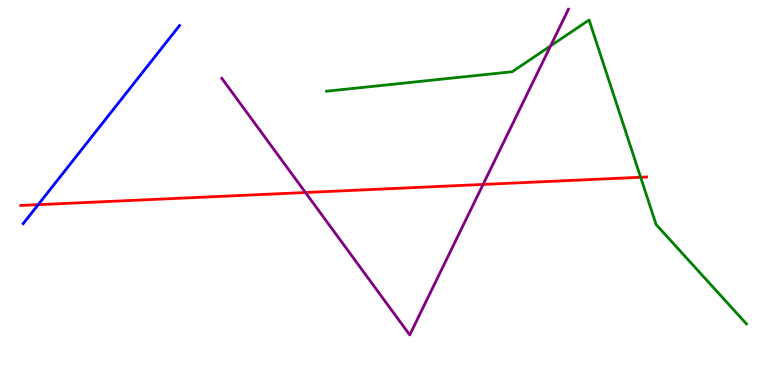[{'lines': ['blue', 'red'], 'intersections': [{'x': 0.493, 'y': 4.68}]}, {'lines': ['green', 'red'], 'intersections': [{'x': 8.27, 'y': 5.4}]}, {'lines': ['purple', 'red'], 'intersections': [{'x': 3.94, 'y': 5.0}, {'x': 6.23, 'y': 5.21}]}, {'lines': ['blue', 'green'], 'intersections': []}, {'lines': ['blue', 'purple'], 'intersections': []}, {'lines': ['green', 'purple'], 'intersections': [{'x': 7.1, 'y': 8.81}]}]